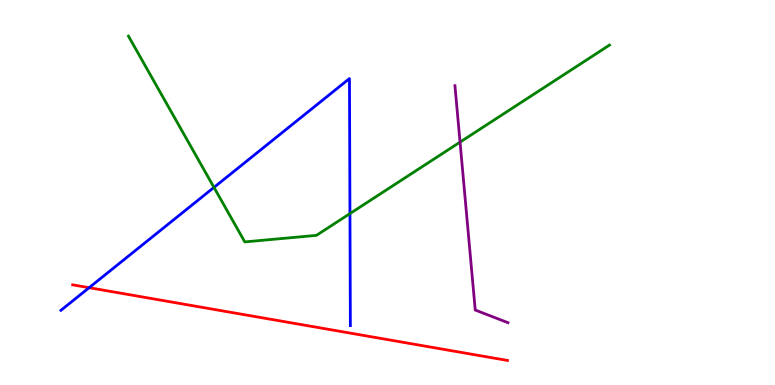[{'lines': ['blue', 'red'], 'intersections': [{'x': 1.15, 'y': 2.53}]}, {'lines': ['green', 'red'], 'intersections': []}, {'lines': ['purple', 'red'], 'intersections': []}, {'lines': ['blue', 'green'], 'intersections': [{'x': 2.76, 'y': 5.13}, {'x': 4.52, 'y': 4.45}]}, {'lines': ['blue', 'purple'], 'intersections': []}, {'lines': ['green', 'purple'], 'intersections': [{'x': 5.94, 'y': 6.31}]}]